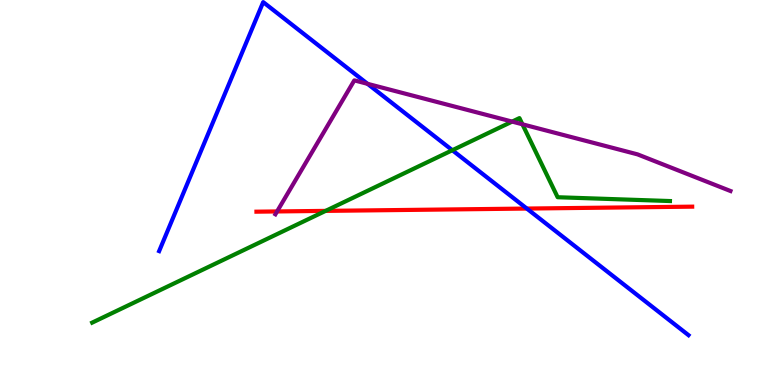[{'lines': ['blue', 'red'], 'intersections': [{'x': 6.8, 'y': 4.58}]}, {'lines': ['green', 'red'], 'intersections': [{'x': 4.2, 'y': 4.52}]}, {'lines': ['purple', 'red'], 'intersections': [{'x': 3.58, 'y': 4.51}]}, {'lines': ['blue', 'green'], 'intersections': [{'x': 5.84, 'y': 6.1}]}, {'lines': ['blue', 'purple'], 'intersections': [{'x': 4.74, 'y': 7.82}]}, {'lines': ['green', 'purple'], 'intersections': [{'x': 6.61, 'y': 6.84}, {'x': 6.74, 'y': 6.77}]}]